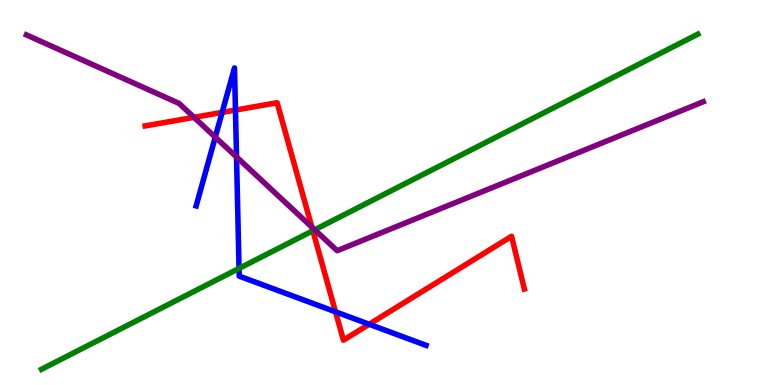[{'lines': ['blue', 'red'], 'intersections': [{'x': 2.87, 'y': 7.08}, {'x': 3.04, 'y': 7.14}, {'x': 4.33, 'y': 1.9}, {'x': 4.76, 'y': 1.58}]}, {'lines': ['green', 'red'], 'intersections': [{'x': 4.04, 'y': 4.01}]}, {'lines': ['purple', 'red'], 'intersections': [{'x': 2.5, 'y': 6.95}, {'x': 4.02, 'y': 4.1}]}, {'lines': ['blue', 'green'], 'intersections': [{'x': 3.08, 'y': 3.03}]}, {'lines': ['blue', 'purple'], 'intersections': [{'x': 2.78, 'y': 6.44}, {'x': 3.05, 'y': 5.92}]}, {'lines': ['green', 'purple'], 'intersections': [{'x': 4.06, 'y': 4.03}]}]